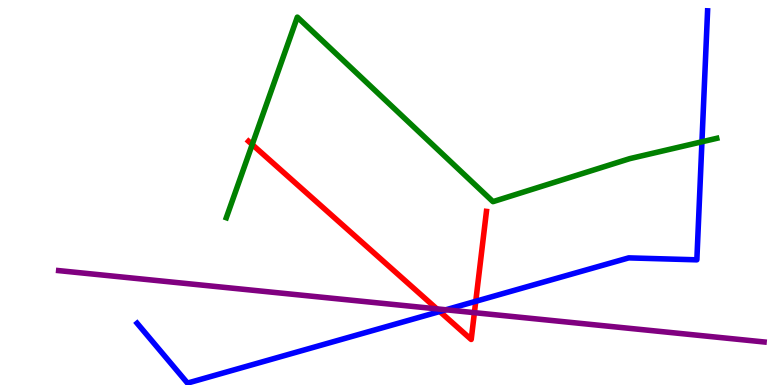[{'lines': ['blue', 'red'], 'intersections': [{'x': 5.67, 'y': 1.91}, {'x': 6.14, 'y': 2.17}]}, {'lines': ['green', 'red'], 'intersections': [{'x': 3.25, 'y': 6.25}]}, {'lines': ['purple', 'red'], 'intersections': [{'x': 5.64, 'y': 1.98}, {'x': 6.12, 'y': 1.88}]}, {'lines': ['blue', 'green'], 'intersections': [{'x': 9.06, 'y': 6.32}]}, {'lines': ['blue', 'purple'], 'intersections': [{'x': 5.75, 'y': 1.95}]}, {'lines': ['green', 'purple'], 'intersections': []}]